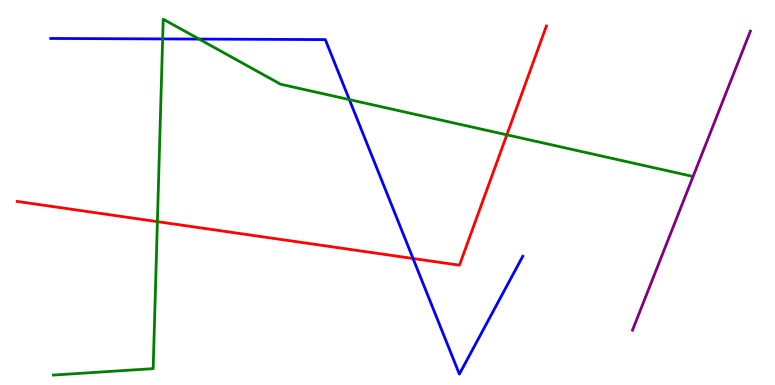[{'lines': ['blue', 'red'], 'intersections': [{'x': 5.33, 'y': 3.29}]}, {'lines': ['green', 'red'], 'intersections': [{'x': 2.03, 'y': 4.24}, {'x': 6.54, 'y': 6.5}]}, {'lines': ['purple', 'red'], 'intersections': []}, {'lines': ['blue', 'green'], 'intersections': [{'x': 2.1, 'y': 8.99}, {'x': 2.57, 'y': 8.99}, {'x': 4.51, 'y': 7.41}]}, {'lines': ['blue', 'purple'], 'intersections': []}, {'lines': ['green', 'purple'], 'intersections': []}]